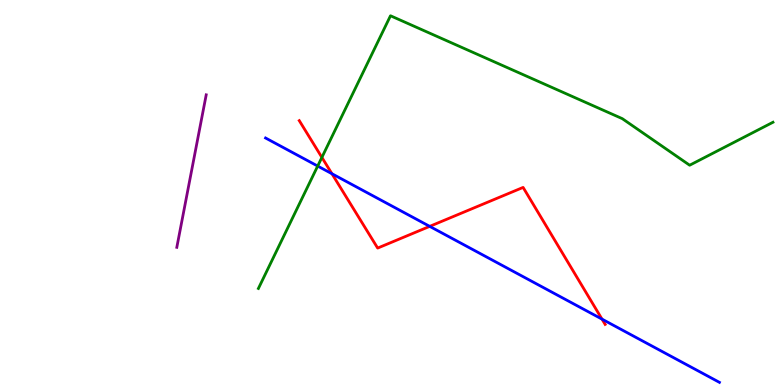[{'lines': ['blue', 'red'], 'intersections': [{'x': 4.28, 'y': 5.49}, {'x': 5.54, 'y': 4.12}, {'x': 7.77, 'y': 1.71}]}, {'lines': ['green', 'red'], 'intersections': [{'x': 4.15, 'y': 5.91}]}, {'lines': ['purple', 'red'], 'intersections': []}, {'lines': ['blue', 'green'], 'intersections': [{'x': 4.1, 'y': 5.69}]}, {'lines': ['blue', 'purple'], 'intersections': []}, {'lines': ['green', 'purple'], 'intersections': []}]